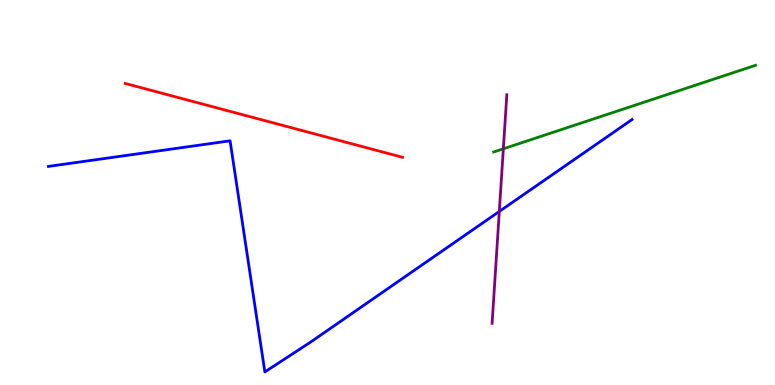[{'lines': ['blue', 'red'], 'intersections': []}, {'lines': ['green', 'red'], 'intersections': []}, {'lines': ['purple', 'red'], 'intersections': []}, {'lines': ['blue', 'green'], 'intersections': []}, {'lines': ['blue', 'purple'], 'intersections': [{'x': 6.44, 'y': 4.51}]}, {'lines': ['green', 'purple'], 'intersections': [{'x': 6.49, 'y': 6.14}]}]